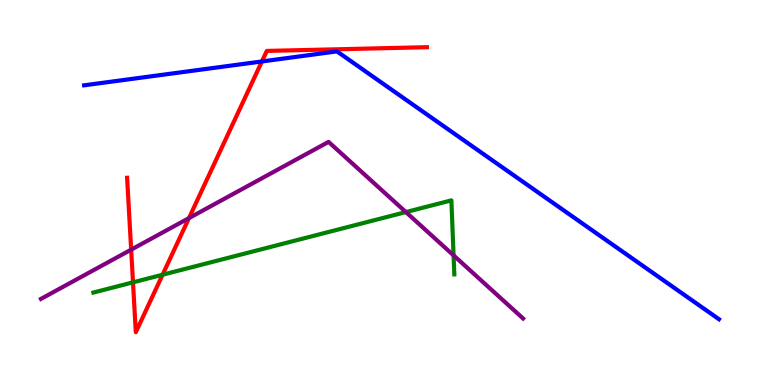[{'lines': ['blue', 'red'], 'intersections': [{'x': 3.38, 'y': 8.4}]}, {'lines': ['green', 'red'], 'intersections': [{'x': 1.72, 'y': 2.67}, {'x': 2.1, 'y': 2.86}]}, {'lines': ['purple', 'red'], 'intersections': [{'x': 1.69, 'y': 3.52}, {'x': 2.44, 'y': 4.34}]}, {'lines': ['blue', 'green'], 'intersections': []}, {'lines': ['blue', 'purple'], 'intersections': []}, {'lines': ['green', 'purple'], 'intersections': [{'x': 5.24, 'y': 4.49}, {'x': 5.85, 'y': 3.37}]}]